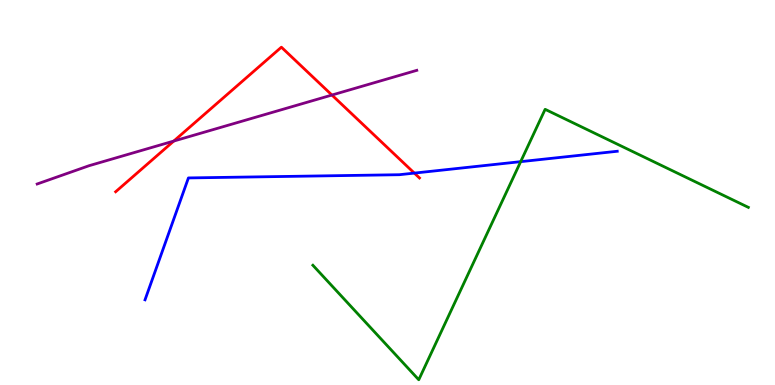[{'lines': ['blue', 'red'], 'intersections': [{'x': 5.35, 'y': 5.5}]}, {'lines': ['green', 'red'], 'intersections': []}, {'lines': ['purple', 'red'], 'intersections': [{'x': 2.24, 'y': 6.34}, {'x': 4.28, 'y': 7.53}]}, {'lines': ['blue', 'green'], 'intersections': [{'x': 6.72, 'y': 5.8}]}, {'lines': ['blue', 'purple'], 'intersections': []}, {'lines': ['green', 'purple'], 'intersections': []}]